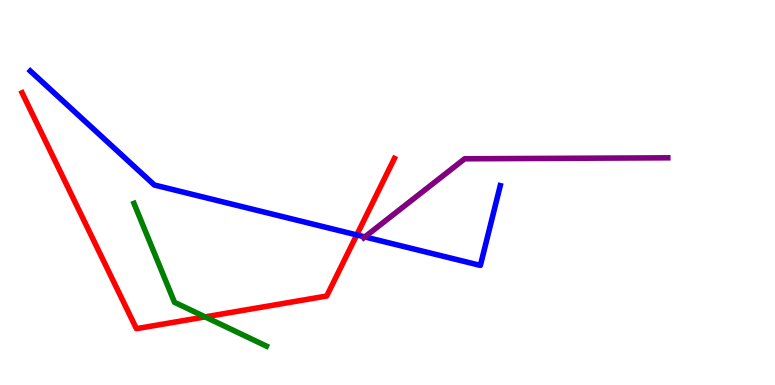[{'lines': ['blue', 'red'], 'intersections': [{'x': 4.6, 'y': 3.9}]}, {'lines': ['green', 'red'], 'intersections': [{'x': 2.65, 'y': 1.77}]}, {'lines': ['purple', 'red'], 'intersections': []}, {'lines': ['blue', 'green'], 'intersections': []}, {'lines': ['blue', 'purple'], 'intersections': [{'x': 4.71, 'y': 3.85}]}, {'lines': ['green', 'purple'], 'intersections': []}]